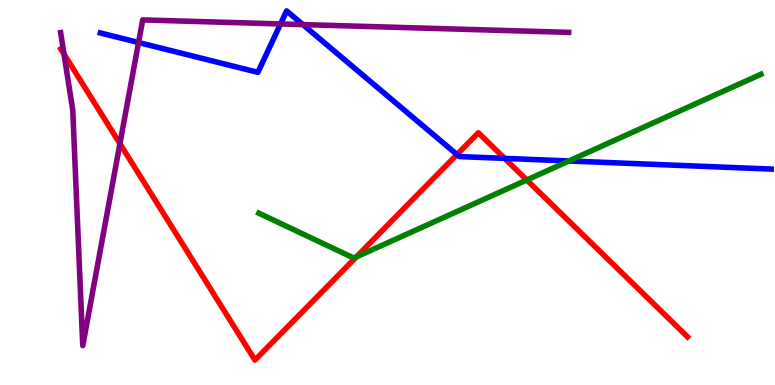[{'lines': ['blue', 'red'], 'intersections': [{'x': 5.9, 'y': 5.99}, {'x': 6.51, 'y': 5.89}]}, {'lines': ['green', 'red'], 'intersections': [{'x': 4.6, 'y': 3.33}, {'x': 6.8, 'y': 5.32}]}, {'lines': ['purple', 'red'], 'intersections': [{'x': 0.826, 'y': 8.6}, {'x': 1.55, 'y': 6.27}]}, {'lines': ['blue', 'green'], 'intersections': [{'x': 7.34, 'y': 5.82}]}, {'lines': ['blue', 'purple'], 'intersections': [{'x': 1.79, 'y': 8.9}, {'x': 3.62, 'y': 9.38}, {'x': 3.91, 'y': 9.36}]}, {'lines': ['green', 'purple'], 'intersections': []}]